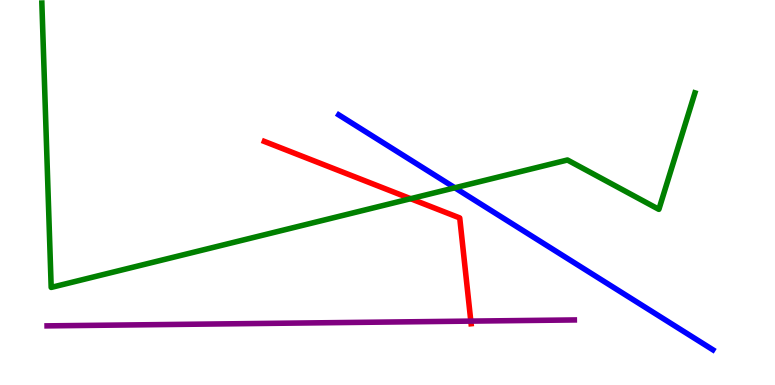[{'lines': ['blue', 'red'], 'intersections': []}, {'lines': ['green', 'red'], 'intersections': [{'x': 5.3, 'y': 4.84}]}, {'lines': ['purple', 'red'], 'intersections': [{'x': 6.08, 'y': 1.66}]}, {'lines': ['blue', 'green'], 'intersections': [{'x': 5.87, 'y': 5.12}]}, {'lines': ['blue', 'purple'], 'intersections': []}, {'lines': ['green', 'purple'], 'intersections': []}]